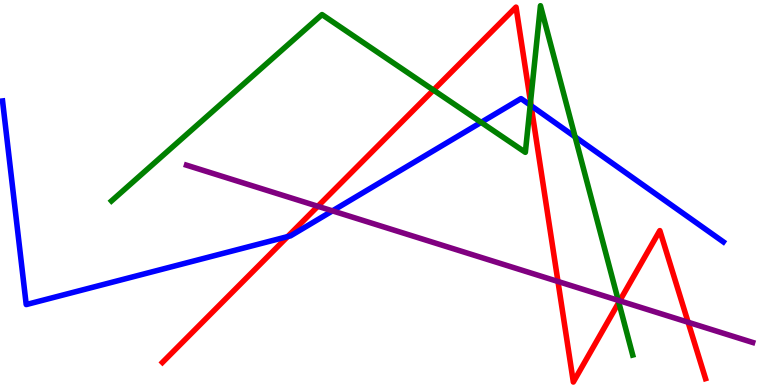[{'lines': ['blue', 'red'], 'intersections': [{'x': 3.71, 'y': 3.85}, {'x': 6.85, 'y': 7.25}]}, {'lines': ['green', 'red'], 'intersections': [{'x': 5.59, 'y': 7.66}, {'x': 6.85, 'y': 7.35}, {'x': 7.98, 'y': 2.14}]}, {'lines': ['purple', 'red'], 'intersections': [{'x': 4.1, 'y': 4.64}, {'x': 7.2, 'y': 2.69}, {'x': 8.0, 'y': 2.19}, {'x': 8.88, 'y': 1.63}]}, {'lines': ['blue', 'green'], 'intersections': [{'x': 6.21, 'y': 6.82}, {'x': 6.84, 'y': 7.27}, {'x': 7.42, 'y': 6.44}]}, {'lines': ['blue', 'purple'], 'intersections': [{'x': 4.29, 'y': 4.52}]}, {'lines': ['green', 'purple'], 'intersections': [{'x': 7.98, 'y': 2.2}]}]